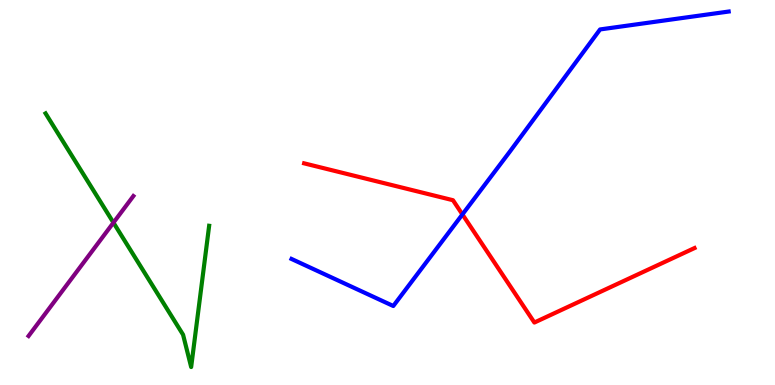[{'lines': ['blue', 'red'], 'intersections': [{'x': 5.97, 'y': 4.43}]}, {'lines': ['green', 'red'], 'intersections': []}, {'lines': ['purple', 'red'], 'intersections': []}, {'lines': ['blue', 'green'], 'intersections': []}, {'lines': ['blue', 'purple'], 'intersections': []}, {'lines': ['green', 'purple'], 'intersections': [{'x': 1.46, 'y': 4.22}]}]